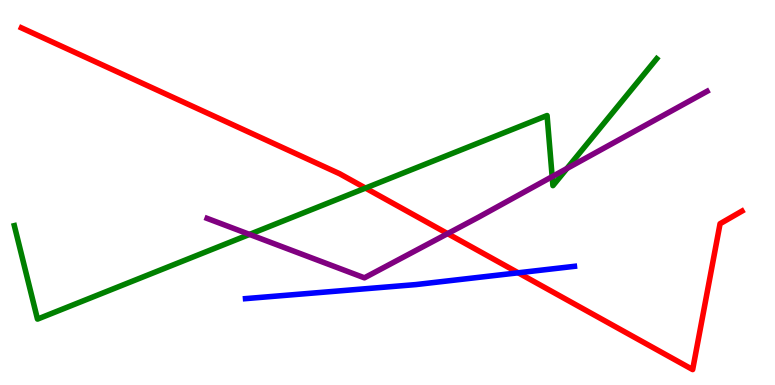[{'lines': ['blue', 'red'], 'intersections': [{'x': 6.69, 'y': 2.91}]}, {'lines': ['green', 'red'], 'intersections': [{'x': 4.72, 'y': 5.11}]}, {'lines': ['purple', 'red'], 'intersections': [{'x': 5.78, 'y': 3.93}]}, {'lines': ['blue', 'green'], 'intersections': []}, {'lines': ['blue', 'purple'], 'intersections': []}, {'lines': ['green', 'purple'], 'intersections': [{'x': 3.22, 'y': 3.91}, {'x': 7.12, 'y': 5.41}, {'x': 7.32, 'y': 5.62}]}]